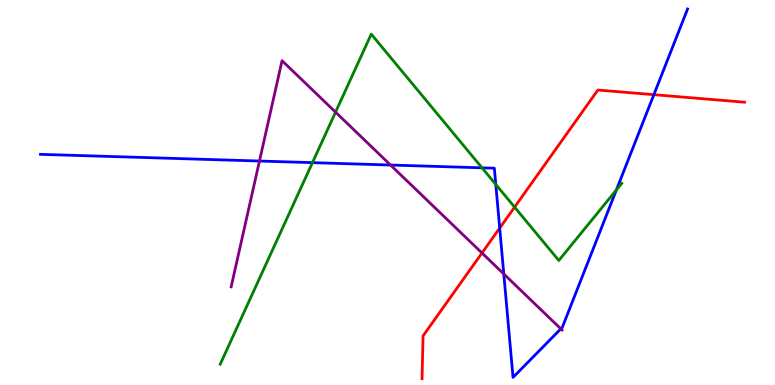[{'lines': ['blue', 'red'], 'intersections': [{'x': 6.45, 'y': 4.08}, {'x': 8.44, 'y': 7.54}]}, {'lines': ['green', 'red'], 'intersections': [{'x': 6.64, 'y': 4.62}]}, {'lines': ['purple', 'red'], 'intersections': [{'x': 6.22, 'y': 3.43}]}, {'lines': ['blue', 'green'], 'intersections': [{'x': 4.03, 'y': 5.78}, {'x': 6.22, 'y': 5.64}, {'x': 6.4, 'y': 5.21}, {'x': 7.95, 'y': 5.07}]}, {'lines': ['blue', 'purple'], 'intersections': [{'x': 3.35, 'y': 5.82}, {'x': 5.04, 'y': 5.71}, {'x': 6.5, 'y': 2.88}, {'x': 7.24, 'y': 1.46}]}, {'lines': ['green', 'purple'], 'intersections': [{'x': 4.33, 'y': 7.09}]}]